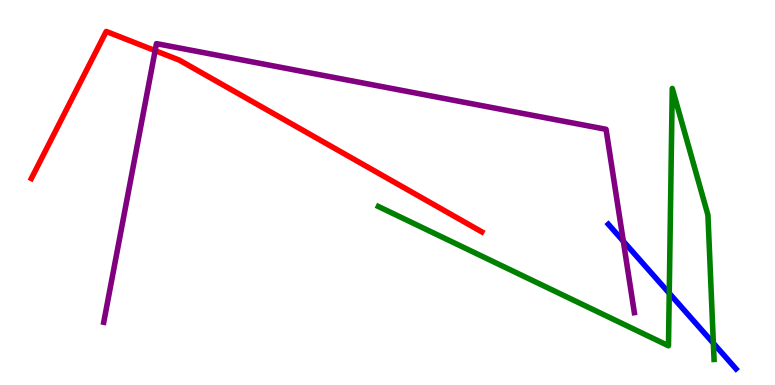[{'lines': ['blue', 'red'], 'intersections': []}, {'lines': ['green', 'red'], 'intersections': []}, {'lines': ['purple', 'red'], 'intersections': [{'x': 2.0, 'y': 8.68}]}, {'lines': ['blue', 'green'], 'intersections': [{'x': 8.64, 'y': 2.38}, {'x': 9.2, 'y': 1.09}]}, {'lines': ['blue', 'purple'], 'intersections': [{'x': 8.04, 'y': 3.73}]}, {'lines': ['green', 'purple'], 'intersections': []}]